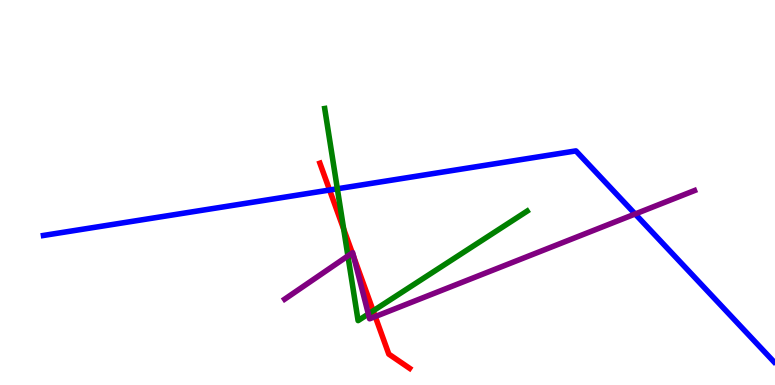[{'lines': ['blue', 'red'], 'intersections': [{'x': 4.25, 'y': 5.06}]}, {'lines': ['green', 'red'], 'intersections': [{'x': 4.43, 'y': 4.05}, {'x': 4.82, 'y': 1.93}]}, {'lines': ['purple', 'red'], 'intersections': [{'x': 4.55, 'y': 3.43}, {'x': 4.57, 'y': 3.32}, {'x': 4.84, 'y': 1.78}]}, {'lines': ['blue', 'green'], 'intersections': [{'x': 4.35, 'y': 5.1}]}, {'lines': ['blue', 'purple'], 'intersections': [{'x': 8.2, 'y': 4.44}]}, {'lines': ['green', 'purple'], 'intersections': [{'x': 4.49, 'y': 3.35}, {'x': 4.75, 'y': 1.85}]}]